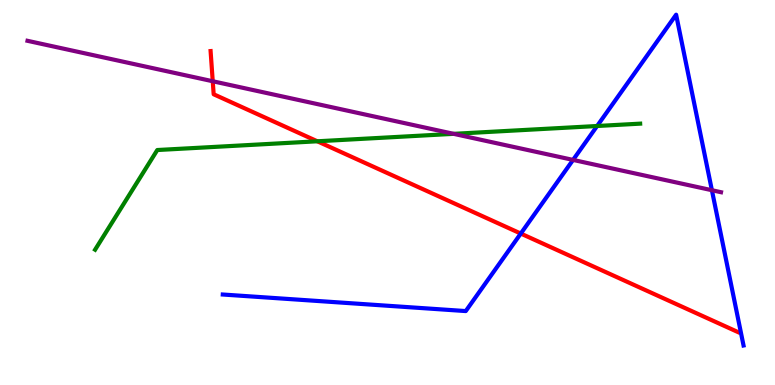[{'lines': ['blue', 'red'], 'intersections': [{'x': 6.72, 'y': 3.93}]}, {'lines': ['green', 'red'], 'intersections': [{'x': 4.09, 'y': 6.33}]}, {'lines': ['purple', 'red'], 'intersections': [{'x': 2.75, 'y': 7.89}]}, {'lines': ['blue', 'green'], 'intersections': [{'x': 7.7, 'y': 6.73}]}, {'lines': ['blue', 'purple'], 'intersections': [{'x': 7.39, 'y': 5.85}, {'x': 9.19, 'y': 5.06}]}, {'lines': ['green', 'purple'], 'intersections': [{'x': 5.85, 'y': 6.52}]}]